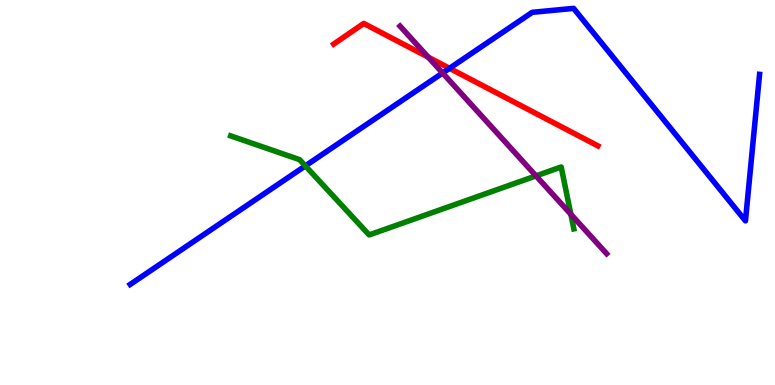[{'lines': ['blue', 'red'], 'intersections': [{'x': 5.8, 'y': 8.23}]}, {'lines': ['green', 'red'], 'intersections': []}, {'lines': ['purple', 'red'], 'intersections': [{'x': 5.53, 'y': 8.51}]}, {'lines': ['blue', 'green'], 'intersections': [{'x': 3.94, 'y': 5.69}]}, {'lines': ['blue', 'purple'], 'intersections': [{'x': 5.71, 'y': 8.1}]}, {'lines': ['green', 'purple'], 'intersections': [{'x': 6.92, 'y': 5.43}, {'x': 7.37, 'y': 4.43}]}]